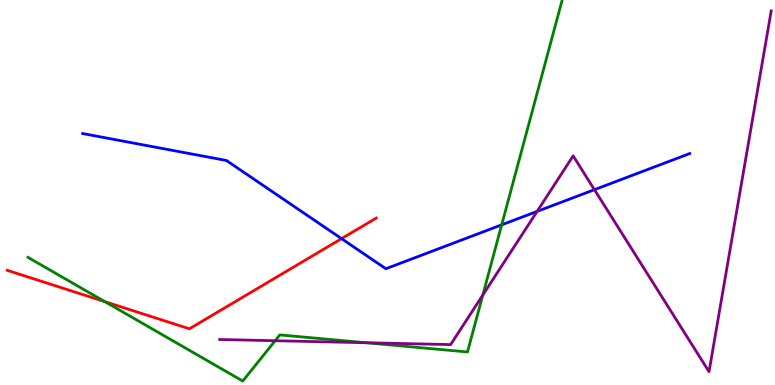[{'lines': ['blue', 'red'], 'intersections': [{'x': 4.41, 'y': 3.8}]}, {'lines': ['green', 'red'], 'intersections': [{'x': 1.35, 'y': 2.16}]}, {'lines': ['purple', 'red'], 'intersections': []}, {'lines': ['blue', 'green'], 'intersections': [{'x': 6.47, 'y': 4.16}]}, {'lines': ['blue', 'purple'], 'intersections': [{'x': 6.93, 'y': 4.51}, {'x': 7.67, 'y': 5.07}]}, {'lines': ['green', 'purple'], 'intersections': [{'x': 3.55, 'y': 1.15}, {'x': 4.72, 'y': 1.1}, {'x': 6.23, 'y': 2.34}]}]